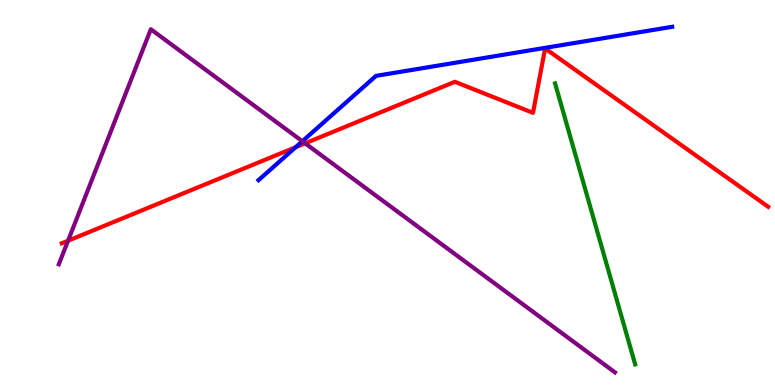[{'lines': ['blue', 'red'], 'intersections': [{'x': 3.81, 'y': 6.18}]}, {'lines': ['green', 'red'], 'intersections': []}, {'lines': ['purple', 'red'], 'intersections': [{'x': 0.878, 'y': 3.75}, {'x': 3.94, 'y': 6.28}]}, {'lines': ['blue', 'green'], 'intersections': []}, {'lines': ['blue', 'purple'], 'intersections': [{'x': 3.9, 'y': 6.33}]}, {'lines': ['green', 'purple'], 'intersections': []}]